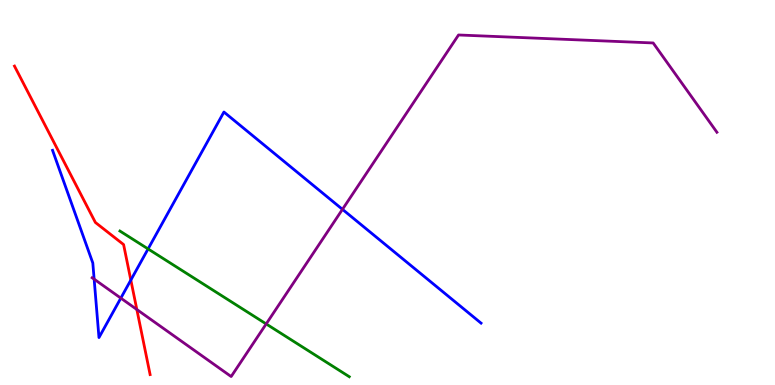[{'lines': ['blue', 'red'], 'intersections': [{'x': 1.69, 'y': 2.73}]}, {'lines': ['green', 'red'], 'intersections': []}, {'lines': ['purple', 'red'], 'intersections': [{'x': 1.77, 'y': 1.96}]}, {'lines': ['blue', 'green'], 'intersections': [{'x': 1.91, 'y': 3.53}]}, {'lines': ['blue', 'purple'], 'intersections': [{'x': 1.21, 'y': 2.75}, {'x': 1.56, 'y': 2.26}, {'x': 4.42, 'y': 4.56}]}, {'lines': ['green', 'purple'], 'intersections': [{'x': 3.43, 'y': 1.59}]}]